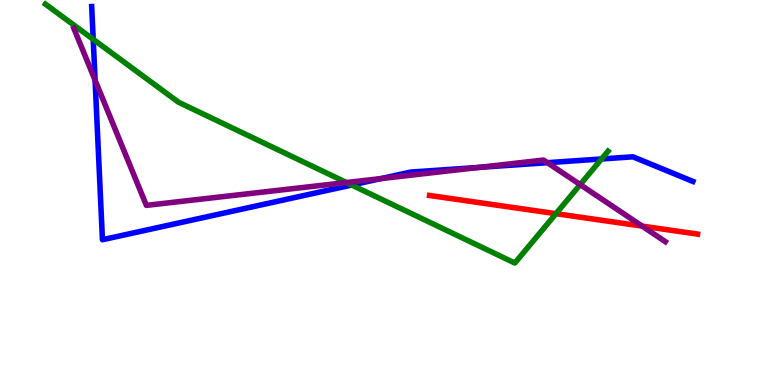[{'lines': ['blue', 'red'], 'intersections': []}, {'lines': ['green', 'red'], 'intersections': [{'x': 7.17, 'y': 4.45}]}, {'lines': ['purple', 'red'], 'intersections': [{'x': 8.29, 'y': 4.13}]}, {'lines': ['blue', 'green'], 'intersections': [{'x': 1.2, 'y': 8.98}, {'x': 4.54, 'y': 5.19}, {'x': 7.76, 'y': 5.87}]}, {'lines': ['blue', 'purple'], 'intersections': [{'x': 1.23, 'y': 7.92}, {'x': 4.92, 'y': 5.36}, {'x': 6.19, 'y': 5.65}, {'x': 7.06, 'y': 5.77}]}, {'lines': ['green', 'purple'], 'intersections': [{'x': 4.47, 'y': 5.26}, {'x': 7.49, 'y': 5.2}]}]